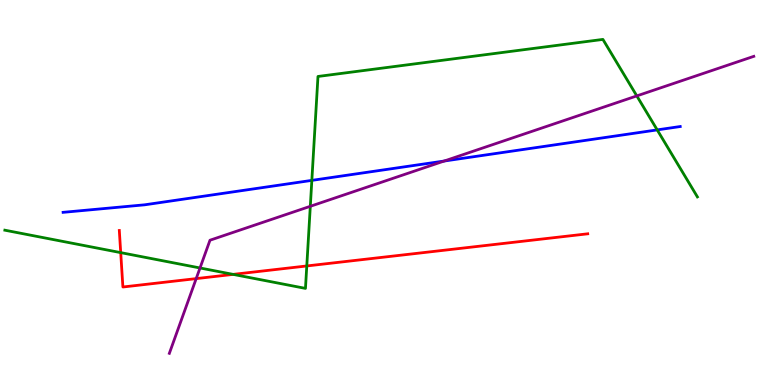[{'lines': ['blue', 'red'], 'intersections': []}, {'lines': ['green', 'red'], 'intersections': [{'x': 1.56, 'y': 3.44}, {'x': 3.01, 'y': 2.87}, {'x': 3.96, 'y': 3.09}]}, {'lines': ['purple', 'red'], 'intersections': [{'x': 2.53, 'y': 2.76}]}, {'lines': ['blue', 'green'], 'intersections': [{'x': 4.02, 'y': 5.31}, {'x': 8.48, 'y': 6.63}]}, {'lines': ['blue', 'purple'], 'intersections': [{'x': 5.73, 'y': 5.82}]}, {'lines': ['green', 'purple'], 'intersections': [{'x': 2.58, 'y': 3.04}, {'x': 4.0, 'y': 4.64}, {'x': 8.22, 'y': 7.51}]}]